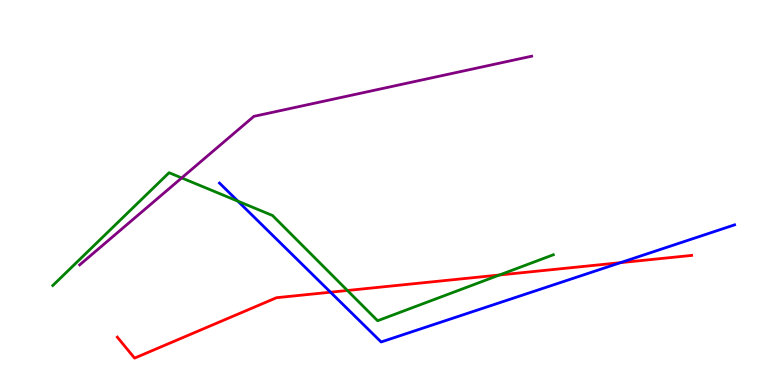[{'lines': ['blue', 'red'], 'intersections': [{'x': 4.26, 'y': 2.41}, {'x': 8.01, 'y': 3.18}]}, {'lines': ['green', 'red'], 'intersections': [{'x': 4.48, 'y': 2.45}, {'x': 6.44, 'y': 2.86}]}, {'lines': ['purple', 'red'], 'intersections': []}, {'lines': ['blue', 'green'], 'intersections': [{'x': 3.07, 'y': 4.77}]}, {'lines': ['blue', 'purple'], 'intersections': []}, {'lines': ['green', 'purple'], 'intersections': [{'x': 2.34, 'y': 5.38}]}]